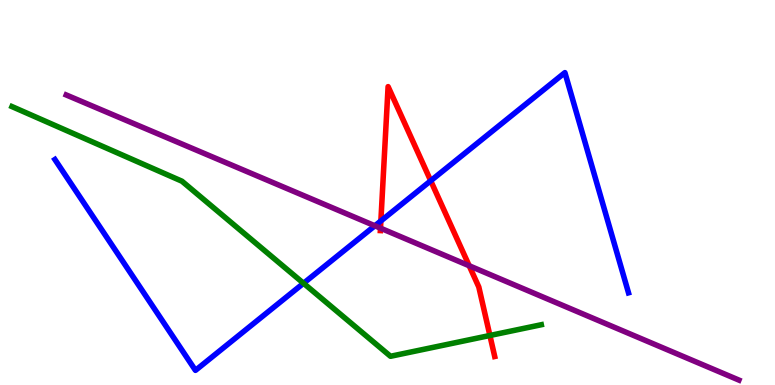[{'lines': ['blue', 'red'], 'intersections': [{'x': 4.91, 'y': 4.26}, {'x': 5.56, 'y': 5.3}]}, {'lines': ['green', 'red'], 'intersections': [{'x': 6.32, 'y': 1.29}]}, {'lines': ['purple', 'red'], 'intersections': [{'x': 4.91, 'y': 4.07}, {'x': 6.05, 'y': 3.1}]}, {'lines': ['blue', 'green'], 'intersections': [{'x': 3.92, 'y': 2.64}]}, {'lines': ['blue', 'purple'], 'intersections': [{'x': 4.84, 'y': 4.14}]}, {'lines': ['green', 'purple'], 'intersections': []}]